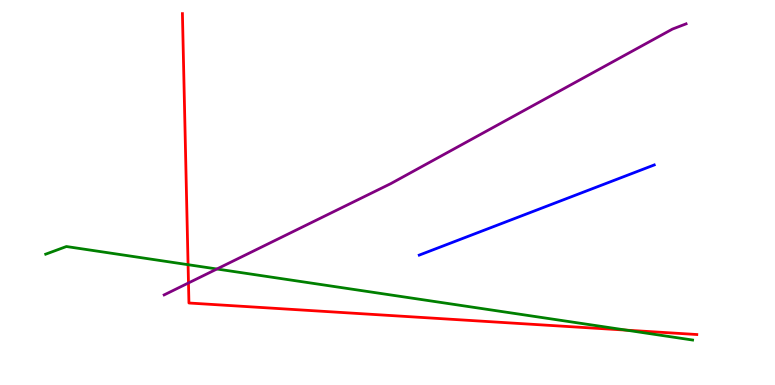[{'lines': ['blue', 'red'], 'intersections': []}, {'lines': ['green', 'red'], 'intersections': [{'x': 2.43, 'y': 3.12}, {'x': 8.08, 'y': 1.42}]}, {'lines': ['purple', 'red'], 'intersections': [{'x': 2.43, 'y': 2.65}]}, {'lines': ['blue', 'green'], 'intersections': []}, {'lines': ['blue', 'purple'], 'intersections': []}, {'lines': ['green', 'purple'], 'intersections': [{'x': 2.8, 'y': 3.01}]}]